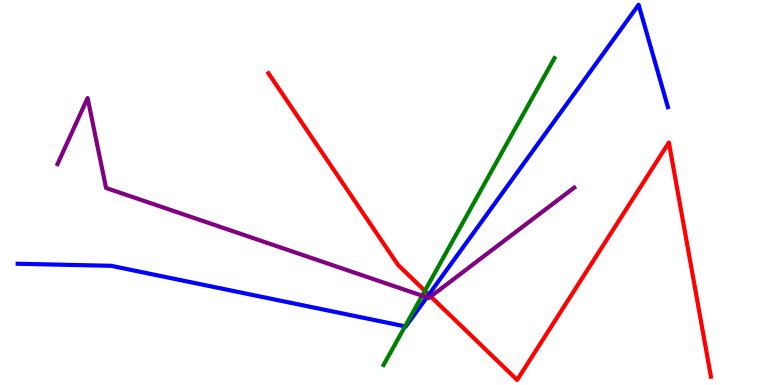[{'lines': ['blue', 'red'], 'intersections': [{'x': 5.53, 'y': 2.35}]}, {'lines': ['green', 'red'], 'intersections': [{'x': 5.48, 'y': 2.45}]}, {'lines': ['purple', 'red'], 'intersections': [{'x': 5.56, 'y': 2.3}]}, {'lines': ['blue', 'green'], 'intersections': [{'x': 5.23, 'y': 1.52}]}, {'lines': ['blue', 'purple'], 'intersections': [{'x': 5.51, 'y': 2.28}]}, {'lines': ['green', 'purple'], 'intersections': [{'x': 5.45, 'y': 2.32}]}]